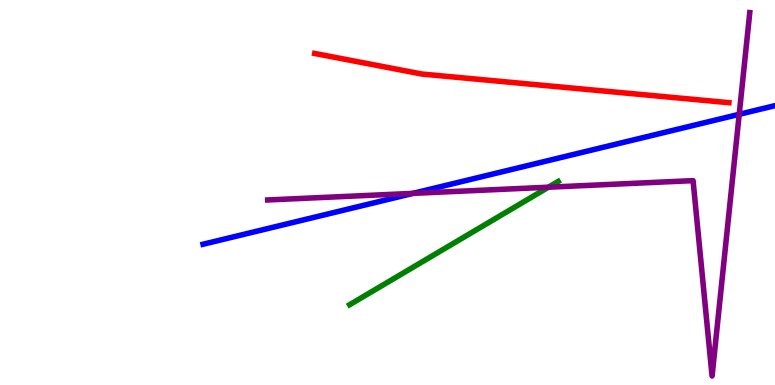[{'lines': ['blue', 'red'], 'intersections': []}, {'lines': ['green', 'red'], 'intersections': []}, {'lines': ['purple', 'red'], 'intersections': []}, {'lines': ['blue', 'green'], 'intersections': []}, {'lines': ['blue', 'purple'], 'intersections': [{'x': 5.33, 'y': 4.98}, {'x': 9.54, 'y': 7.03}]}, {'lines': ['green', 'purple'], 'intersections': [{'x': 7.08, 'y': 5.14}]}]